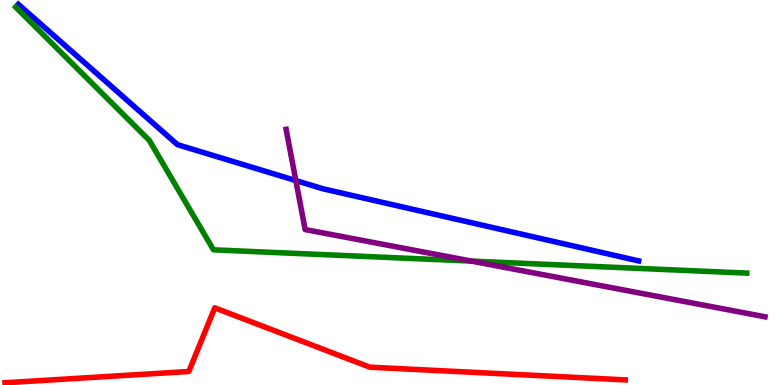[{'lines': ['blue', 'red'], 'intersections': []}, {'lines': ['green', 'red'], 'intersections': []}, {'lines': ['purple', 'red'], 'intersections': []}, {'lines': ['blue', 'green'], 'intersections': []}, {'lines': ['blue', 'purple'], 'intersections': [{'x': 3.82, 'y': 5.31}]}, {'lines': ['green', 'purple'], 'intersections': [{'x': 6.08, 'y': 3.22}]}]